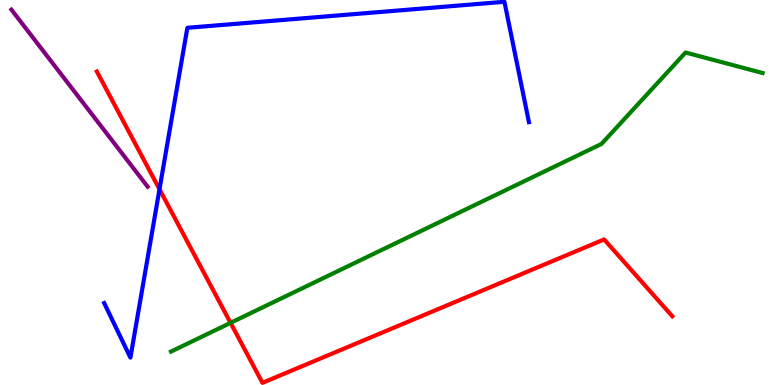[{'lines': ['blue', 'red'], 'intersections': [{'x': 2.06, 'y': 5.08}]}, {'lines': ['green', 'red'], 'intersections': [{'x': 2.97, 'y': 1.61}]}, {'lines': ['purple', 'red'], 'intersections': []}, {'lines': ['blue', 'green'], 'intersections': []}, {'lines': ['blue', 'purple'], 'intersections': []}, {'lines': ['green', 'purple'], 'intersections': []}]